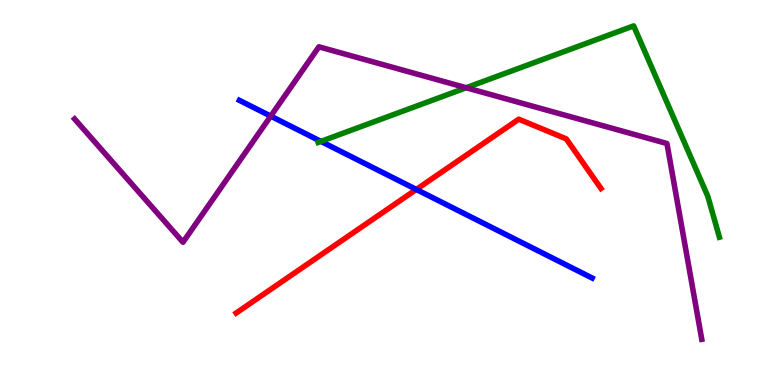[{'lines': ['blue', 'red'], 'intersections': [{'x': 5.37, 'y': 5.08}]}, {'lines': ['green', 'red'], 'intersections': []}, {'lines': ['purple', 'red'], 'intersections': []}, {'lines': ['blue', 'green'], 'intersections': [{'x': 4.14, 'y': 6.33}]}, {'lines': ['blue', 'purple'], 'intersections': [{'x': 3.49, 'y': 6.98}]}, {'lines': ['green', 'purple'], 'intersections': [{'x': 6.02, 'y': 7.72}]}]